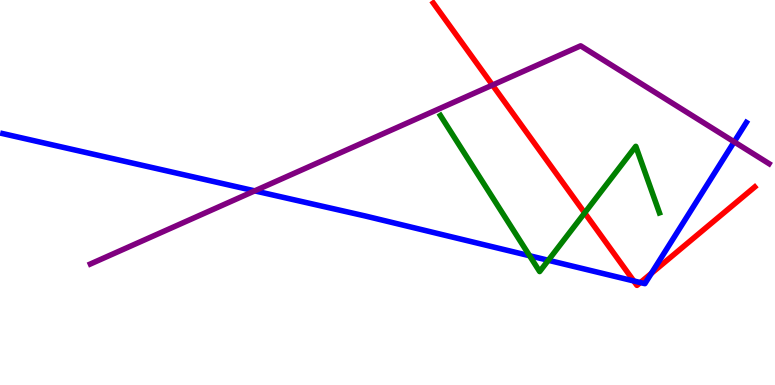[{'lines': ['blue', 'red'], 'intersections': [{'x': 8.18, 'y': 2.7}, {'x': 8.26, 'y': 2.66}, {'x': 8.4, 'y': 2.9}]}, {'lines': ['green', 'red'], 'intersections': [{'x': 7.54, 'y': 4.47}]}, {'lines': ['purple', 'red'], 'intersections': [{'x': 6.35, 'y': 7.79}]}, {'lines': ['blue', 'green'], 'intersections': [{'x': 6.83, 'y': 3.36}, {'x': 7.07, 'y': 3.24}]}, {'lines': ['blue', 'purple'], 'intersections': [{'x': 3.29, 'y': 5.04}, {'x': 9.47, 'y': 6.32}]}, {'lines': ['green', 'purple'], 'intersections': []}]